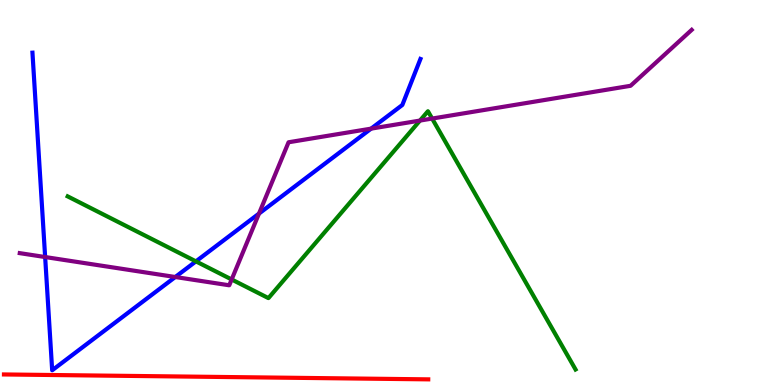[{'lines': ['blue', 'red'], 'intersections': []}, {'lines': ['green', 'red'], 'intersections': []}, {'lines': ['purple', 'red'], 'intersections': []}, {'lines': ['blue', 'green'], 'intersections': [{'x': 2.53, 'y': 3.21}]}, {'lines': ['blue', 'purple'], 'intersections': [{'x': 0.583, 'y': 3.32}, {'x': 2.26, 'y': 2.8}, {'x': 3.34, 'y': 4.45}, {'x': 4.79, 'y': 6.66}]}, {'lines': ['green', 'purple'], 'intersections': [{'x': 2.99, 'y': 2.74}, {'x': 5.42, 'y': 6.87}, {'x': 5.58, 'y': 6.92}]}]